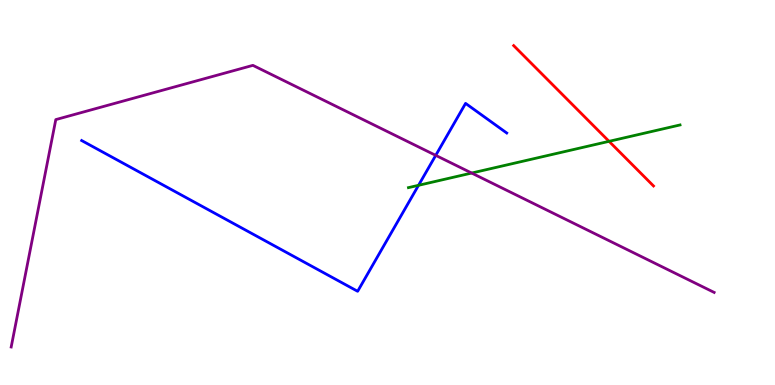[{'lines': ['blue', 'red'], 'intersections': []}, {'lines': ['green', 'red'], 'intersections': [{'x': 7.86, 'y': 6.33}]}, {'lines': ['purple', 'red'], 'intersections': []}, {'lines': ['blue', 'green'], 'intersections': [{'x': 5.4, 'y': 5.19}]}, {'lines': ['blue', 'purple'], 'intersections': [{'x': 5.62, 'y': 5.96}]}, {'lines': ['green', 'purple'], 'intersections': [{'x': 6.09, 'y': 5.51}]}]